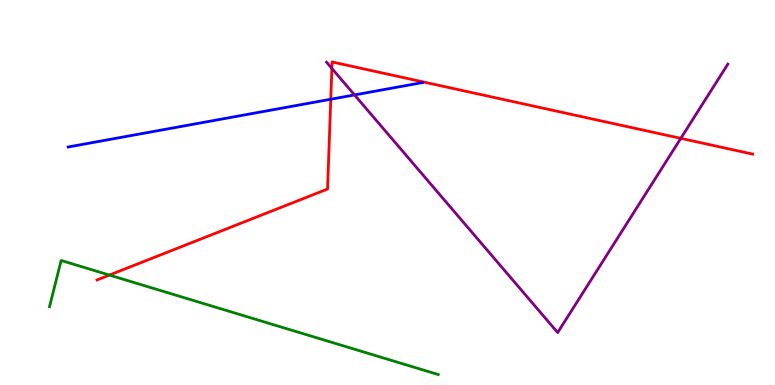[{'lines': ['blue', 'red'], 'intersections': [{'x': 4.27, 'y': 7.42}]}, {'lines': ['green', 'red'], 'intersections': [{'x': 1.41, 'y': 2.86}]}, {'lines': ['purple', 'red'], 'intersections': [{'x': 4.28, 'y': 8.22}, {'x': 8.78, 'y': 6.41}]}, {'lines': ['blue', 'green'], 'intersections': []}, {'lines': ['blue', 'purple'], 'intersections': [{'x': 4.57, 'y': 7.53}]}, {'lines': ['green', 'purple'], 'intersections': []}]